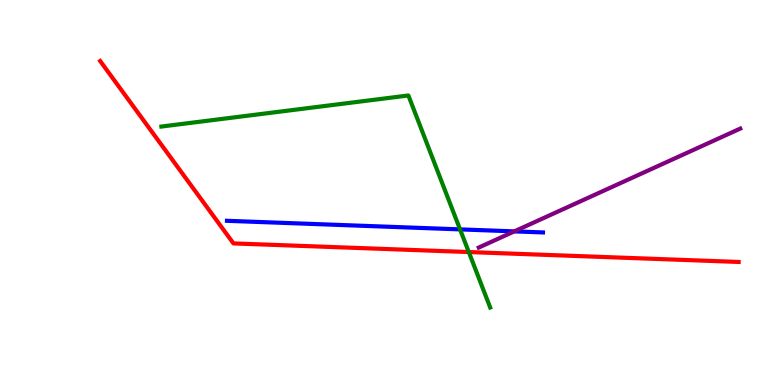[{'lines': ['blue', 'red'], 'intersections': []}, {'lines': ['green', 'red'], 'intersections': [{'x': 6.05, 'y': 3.45}]}, {'lines': ['purple', 'red'], 'intersections': []}, {'lines': ['blue', 'green'], 'intersections': [{'x': 5.94, 'y': 4.04}]}, {'lines': ['blue', 'purple'], 'intersections': [{'x': 6.64, 'y': 3.99}]}, {'lines': ['green', 'purple'], 'intersections': []}]